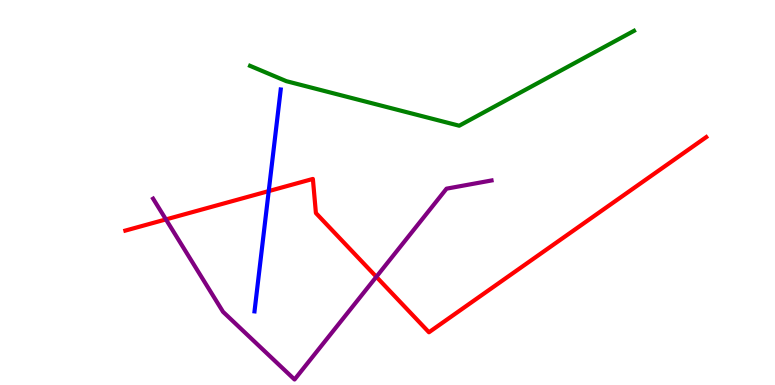[{'lines': ['blue', 'red'], 'intersections': [{'x': 3.47, 'y': 5.04}]}, {'lines': ['green', 'red'], 'intersections': []}, {'lines': ['purple', 'red'], 'intersections': [{'x': 2.14, 'y': 4.3}, {'x': 4.86, 'y': 2.81}]}, {'lines': ['blue', 'green'], 'intersections': []}, {'lines': ['blue', 'purple'], 'intersections': []}, {'lines': ['green', 'purple'], 'intersections': []}]